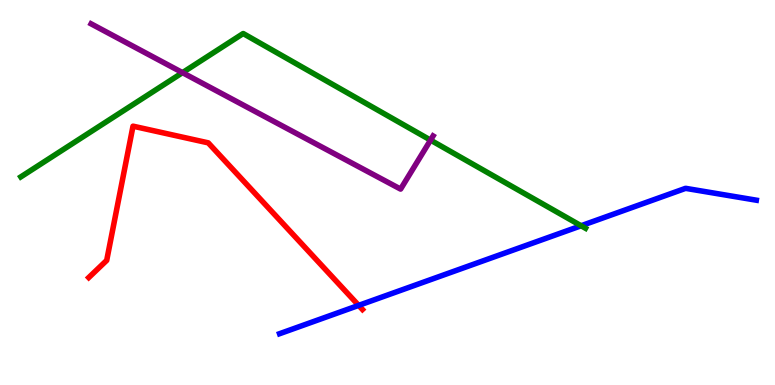[{'lines': ['blue', 'red'], 'intersections': [{'x': 4.63, 'y': 2.07}]}, {'lines': ['green', 'red'], 'intersections': []}, {'lines': ['purple', 'red'], 'intersections': []}, {'lines': ['blue', 'green'], 'intersections': [{'x': 7.5, 'y': 4.14}]}, {'lines': ['blue', 'purple'], 'intersections': []}, {'lines': ['green', 'purple'], 'intersections': [{'x': 2.35, 'y': 8.11}, {'x': 5.56, 'y': 6.36}]}]